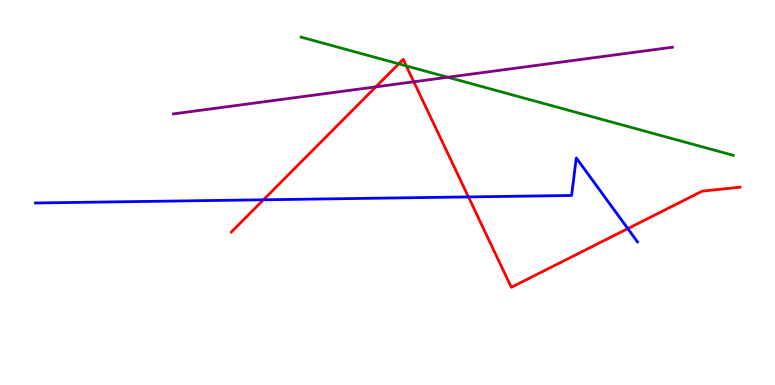[{'lines': ['blue', 'red'], 'intersections': [{'x': 3.4, 'y': 4.81}, {'x': 6.04, 'y': 4.89}, {'x': 8.1, 'y': 4.06}]}, {'lines': ['green', 'red'], 'intersections': [{'x': 5.14, 'y': 8.34}, {'x': 5.24, 'y': 8.29}]}, {'lines': ['purple', 'red'], 'intersections': [{'x': 4.85, 'y': 7.74}, {'x': 5.34, 'y': 7.88}]}, {'lines': ['blue', 'green'], 'intersections': []}, {'lines': ['blue', 'purple'], 'intersections': []}, {'lines': ['green', 'purple'], 'intersections': [{'x': 5.78, 'y': 7.99}]}]